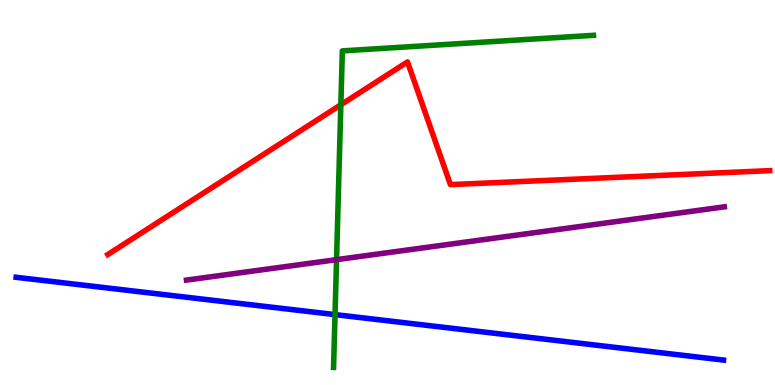[{'lines': ['blue', 'red'], 'intersections': []}, {'lines': ['green', 'red'], 'intersections': [{'x': 4.4, 'y': 7.28}]}, {'lines': ['purple', 'red'], 'intersections': []}, {'lines': ['blue', 'green'], 'intersections': [{'x': 4.32, 'y': 1.83}]}, {'lines': ['blue', 'purple'], 'intersections': []}, {'lines': ['green', 'purple'], 'intersections': [{'x': 4.34, 'y': 3.26}]}]